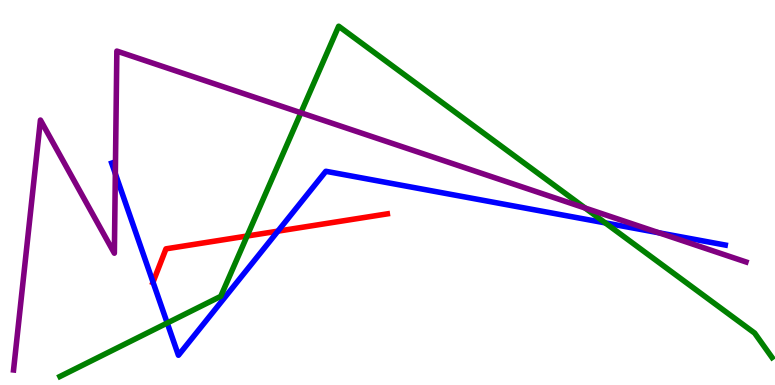[{'lines': ['blue', 'red'], 'intersections': [{'x': 1.97, 'y': 2.67}, {'x': 3.59, 'y': 4.0}]}, {'lines': ['green', 'red'], 'intersections': [{'x': 3.19, 'y': 3.87}]}, {'lines': ['purple', 'red'], 'intersections': []}, {'lines': ['blue', 'green'], 'intersections': [{'x': 2.16, 'y': 1.61}, {'x': 7.81, 'y': 4.21}]}, {'lines': ['blue', 'purple'], 'intersections': [{'x': 1.49, 'y': 5.49}, {'x': 8.5, 'y': 3.95}]}, {'lines': ['green', 'purple'], 'intersections': [{'x': 3.88, 'y': 7.07}, {'x': 7.55, 'y': 4.6}]}]